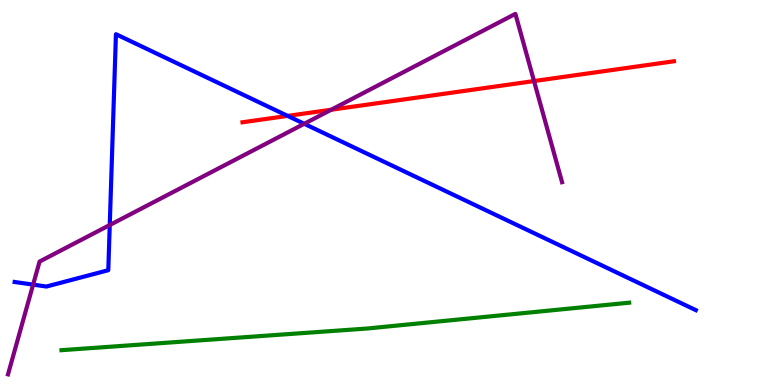[{'lines': ['blue', 'red'], 'intersections': [{'x': 3.71, 'y': 6.99}]}, {'lines': ['green', 'red'], 'intersections': []}, {'lines': ['purple', 'red'], 'intersections': [{'x': 4.27, 'y': 7.15}, {'x': 6.89, 'y': 7.89}]}, {'lines': ['blue', 'green'], 'intersections': []}, {'lines': ['blue', 'purple'], 'intersections': [{'x': 0.427, 'y': 2.61}, {'x': 1.42, 'y': 4.16}, {'x': 3.93, 'y': 6.78}]}, {'lines': ['green', 'purple'], 'intersections': []}]